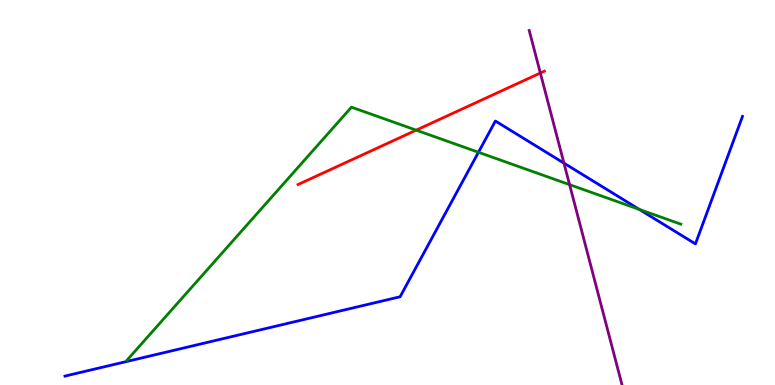[{'lines': ['blue', 'red'], 'intersections': []}, {'lines': ['green', 'red'], 'intersections': [{'x': 5.37, 'y': 6.62}]}, {'lines': ['purple', 'red'], 'intersections': [{'x': 6.97, 'y': 8.1}]}, {'lines': ['blue', 'green'], 'intersections': [{'x': 6.17, 'y': 6.04}, {'x': 8.25, 'y': 4.56}]}, {'lines': ['blue', 'purple'], 'intersections': [{'x': 7.28, 'y': 5.76}]}, {'lines': ['green', 'purple'], 'intersections': [{'x': 7.35, 'y': 5.2}]}]